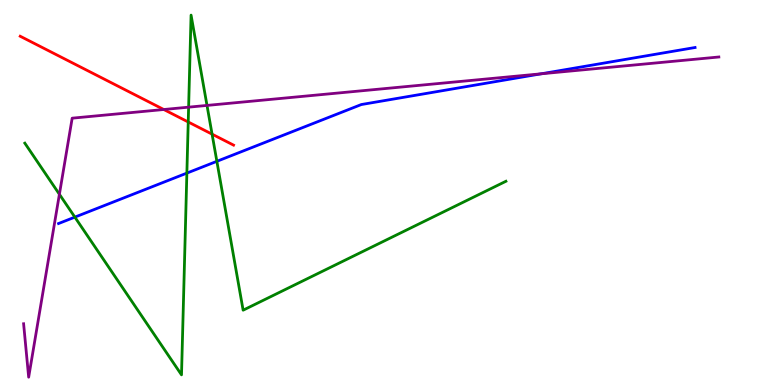[{'lines': ['blue', 'red'], 'intersections': []}, {'lines': ['green', 'red'], 'intersections': [{'x': 2.43, 'y': 6.83}, {'x': 2.74, 'y': 6.52}]}, {'lines': ['purple', 'red'], 'intersections': [{'x': 2.11, 'y': 7.16}]}, {'lines': ['blue', 'green'], 'intersections': [{'x': 0.966, 'y': 4.36}, {'x': 2.41, 'y': 5.5}, {'x': 2.8, 'y': 5.81}]}, {'lines': ['blue', 'purple'], 'intersections': [{'x': 6.98, 'y': 8.08}]}, {'lines': ['green', 'purple'], 'intersections': [{'x': 0.766, 'y': 4.95}, {'x': 2.43, 'y': 7.22}, {'x': 2.67, 'y': 7.26}]}]